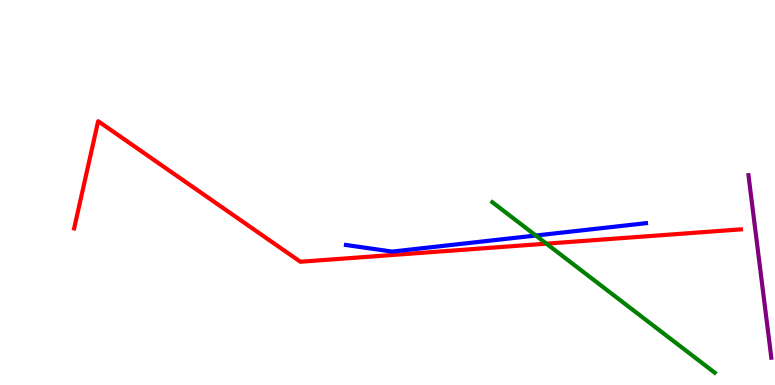[{'lines': ['blue', 'red'], 'intersections': []}, {'lines': ['green', 'red'], 'intersections': [{'x': 7.05, 'y': 3.67}]}, {'lines': ['purple', 'red'], 'intersections': []}, {'lines': ['blue', 'green'], 'intersections': [{'x': 6.91, 'y': 3.88}]}, {'lines': ['blue', 'purple'], 'intersections': []}, {'lines': ['green', 'purple'], 'intersections': []}]